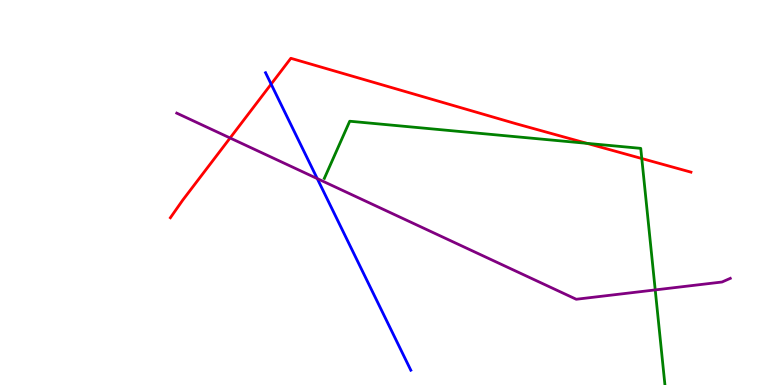[{'lines': ['blue', 'red'], 'intersections': [{'x': 3.5, 'y': 7.81}]}, {'lines': ['green', 'red'], 'intersections': [{'x': 7.57, 'y': 6.28}, {'x': 8.28, 'y': 5.88}]}, {'lines': ['purple', 'red'], 'intersections': [{'x': 2.97, 'y': 6.42}]}, {'lines': ['blue', 'green'], 'intersections': []}, {'lines': ['blue', 'purple'], 'intersections': [{'x': 4.09, 'y': 5.36}]}, {'lines': ['green', 'purple'], 'intersections': [{'x': 8.45, 'y': 2.47}]}]